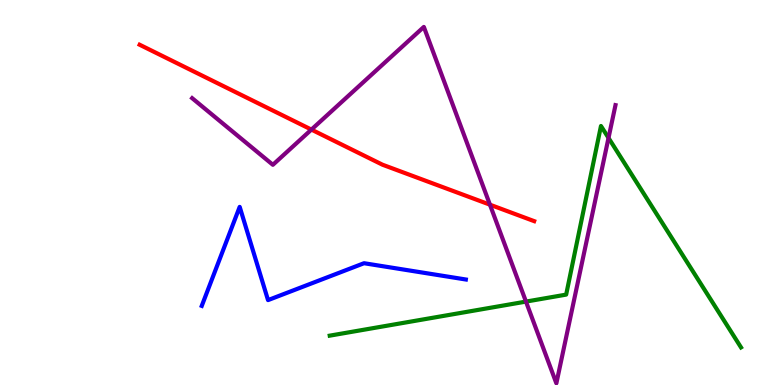[{'lines': ['blue', 'red'], 'intersections': []}, {'lines': ['green', 'red'], 'intersections': []}, {'lines': ['purple', 'red'], 'intersections': [{'x': 4.02, 'y': 6.63}, {'x': 6.32, 'y': 4.68}]}, {'lines': ['blue', 'green'], 'intersections': []}, {'lines': ['blue', 'purple'], 'intersections': []}, {'lines': ['green', 'purple'], 'intersections': [{'x': 6.79, 'y': 2.17}, {'x': 7.85, 'y': 6.42}]}]